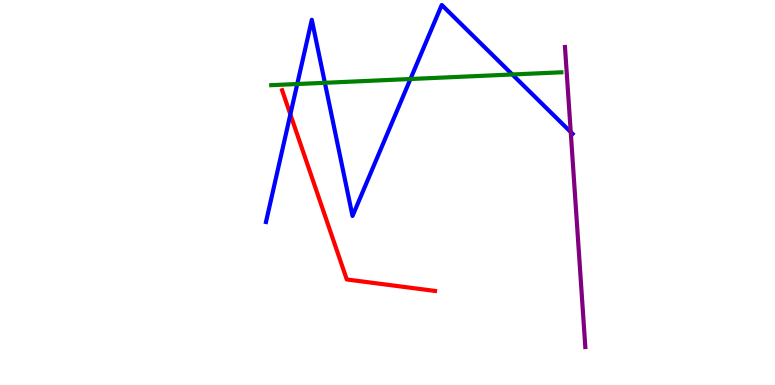[{'lines': ['blue', 'red'], 'intersections': [{'x': 3.75, 'y': 7.03}]}, {'lines': ['green', 'red'], 'intersections': []}, {'lines': ['purple', 'red'], 'intersections': []}, {'lines': ['blue', 'green'], 'intersections': [{'x': 3.84, 'y': 7.82}, {'x': 4.19, 'y': 7.85}, {'x': 5.3, 'y': 7.95}, {'x': 6.61, 'y': 8.07}]}, {'lines': ['blue', 'purple'], 'intersections': [{'x': 7.36, 'y': 6.57}]}, {'lines': ['green', 'purple'], 'intersections': []}]